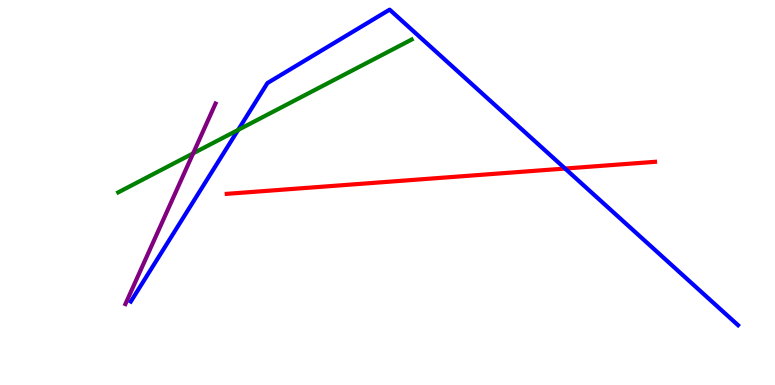[{'lines': ['blue', 'red'], 'intersections': [{'x': 7.29, 'y': 5.62}]}, {'lines': ['green', 'red'], 'intersections': []}, {'lines': ['purple', 'red'], 'intersections': []}, {'lines': ['blue', 'green'], 'intersections': [{'x': 3.07, 'y': 6.63}]}, {'lines': ['blue', 'purple'], 'intersections': []}, {'lines': ['green', 'purple'], 'intersections': [{'x': 2.49, 'y': 6.02}]}]